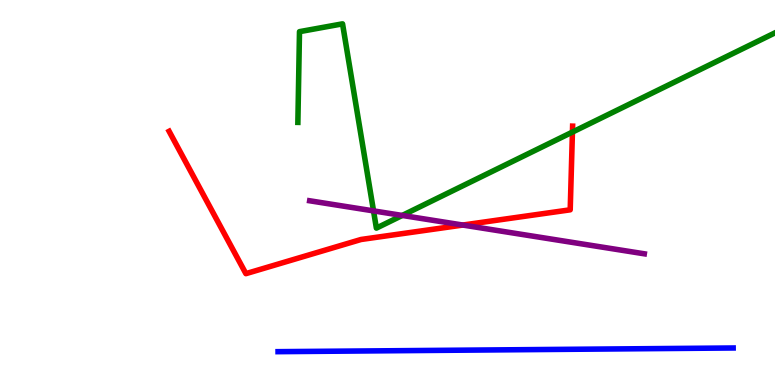[{'lines': ['blue', 'red'], 'intersections': []}, {'lines': ['green', 'red'], 'intersections': [{'x': 7.39, 'y': 6.57}]}, {'lines': ['purple', 'red'], 'intersections': [{'x': 5.97, 'y': 4.15}]}, {'lines': ['blue', 'green'], 'intersections': []}, {'lines': ['blue', 'purple'], 'intersections': []}, {'lines': ['green', 'purple'], 'intersections': [{'x': 4.82, 'y': 4.52}, {'x': 5.19, 'y': 4.4}]}]